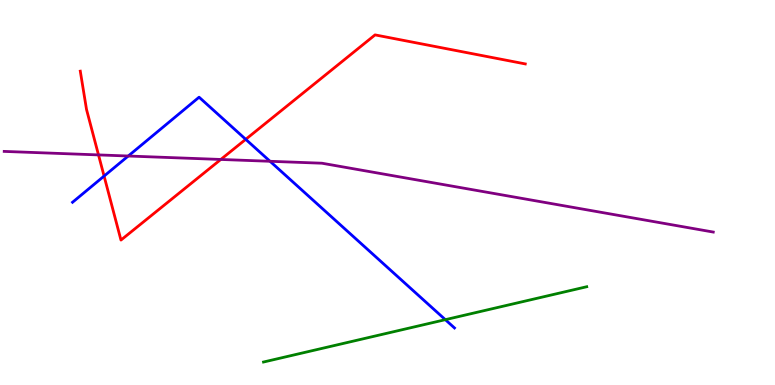[{'lines': ['blue', 'red'], 'intersections': [{'x': 1.34, 'y': 5.43}, {'x': 3.17, 'y': 6.38}]}, {'lines': ['green', 'red'], 'intersections': []}, {'lines': ['purple', 'red'], 'intersections': [{'x': 1.27, 'y': 5.98}, {'x': 2.85, 'y': 5.86}]}, {'lines': ['blue', 'green'], 'intersections': [{'x': 5.75, 'y': 1.7}]}, {'lines': ['blue', 'purple'], 'intersections': [{'x': 1.65, 'y': 5.95}, {'x': 3.48, 'y': 5.81}]}, {'lines': ['green', 'purple'], 'intersections': []}]